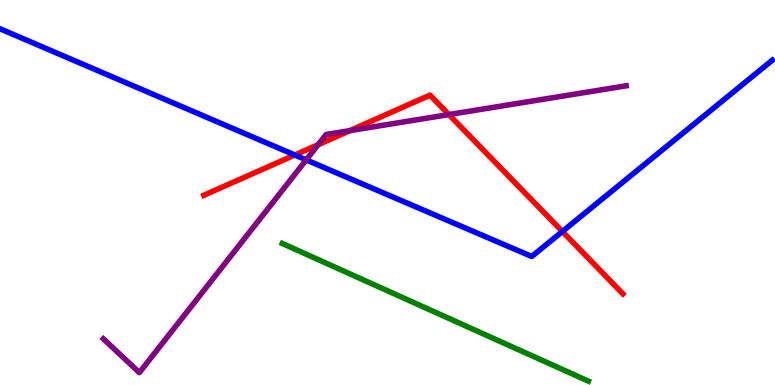[{'lines': ['blue', 'red'], 'intersections': [{'x': 3.8, 'y': 5.97}, {'x': 7.26, 'y': 3.99}]}, {'lines': ['green', 'red'], 'intersections': []}, {'lines': ['purple', 'red'], 'intersections': [{'x': 4.1, 'y': 6.24}, {'x': 4.51, 'y': 6.61}, {'x': 5.79, 'y': 7.02}]}, {'lines': ['blue', 'green'], 'intersections': []}, {'lines': ['blue', 'purple'], 'intersections': [{'x': 3.95, 'y': 5.85}]}, {'lines': ['green', 'purple'], 'intersections': []}]